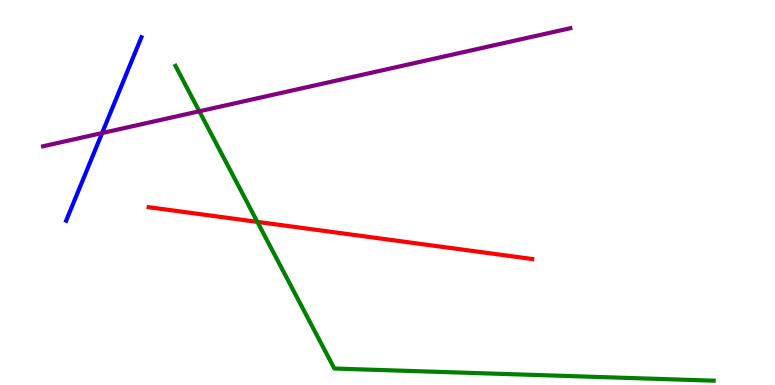[{'lines': ['blue', 'red'], 'intersections': []}, {'lines': ['green', 'red'], 'intersections': [{'x': 3.32, 'y': 4.24}]}, {'lines': ['purple', 'red'], 'intersections': []}, {'lines': ['blue', 'green'], 'intersections': []}, {'lines': ['blue', 'purple'], 'intersections': [{'x': 1.32, 'y': 6.54}]}, {'lines': ['green', 'purple'], 'intersections': [{'x': 2.57, 'y': 7.11}]}]